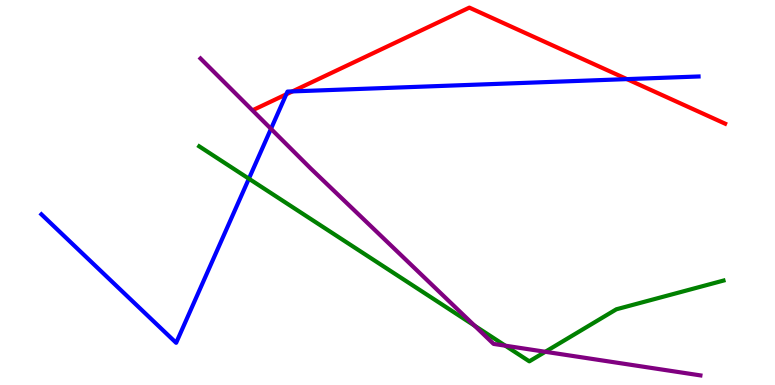[{'lines': ['blue', 'red'], 'intersections': [{'x': 3.69, 'y': 7.55}, {'x': 3.77, 'y': 7.63}, {'x': 8.09, 'y': 7.95}]}, {'lines': ['green', 'red'], 'intersections': []}, {'lines': ['purple', 'red'], 'intersections': []}, {'lines': ['blue', 'green'], 'intersections': [{'x': 3.21, 'y': 5.36}]}, {'lines': ['blue', 'purple'], 'intersections': [{'x': 3.5, 'y': 6.65}]}, {'lines': ['green', 'purple'], 'intersections': [{'x': 6.12, 'y': 1.54}, {'x': 6.52, 'y': 1.02}, {'x': 7.04, 'y': 0.863}]}]